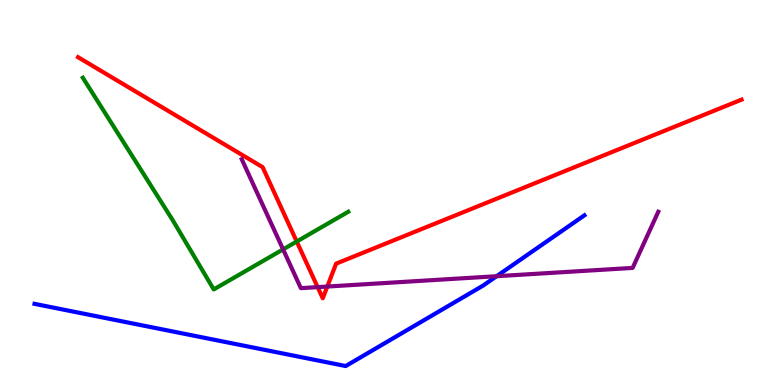[{'lines': ['blue', 'red'], 'intersections': []}, {'lines': ['green', 'red'], 'intersections': [{'x': 3.83, 'y': 3.73}]}, {'lines': ['purple', 'red'], 'intersections': [{'x': 4.1, 'y': 2.54}, {'x': 4.22, 'y': 2.56}]}, {'lines': ['blue', 'green'], 'intersections': []}, {'lines': ['blue', 'purple'], 'intersections': [{'x': 6.41, 'y': 2.83}]}, {'lines': ['green', 'purple'], 'intersections': [{'x': 3.65, 'y': 3.52}]}]